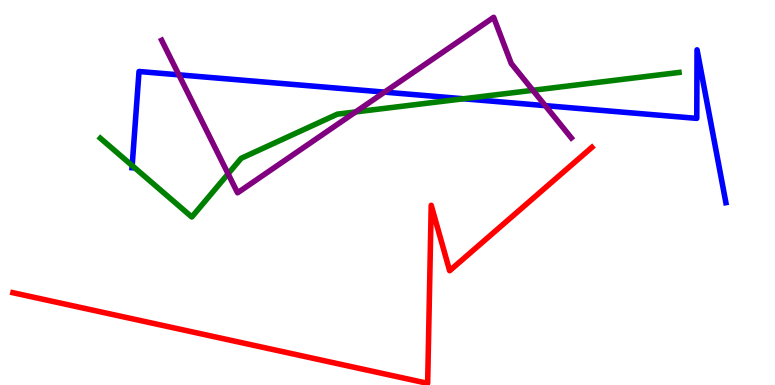[{'lines': ['blue', 'red'], 'intersections': []}, {'lines': ['green', 'red'], 'intersections': []}, {'lines': ['purple', 'red'], 'intersections': []}, {'lines': ['blue', 'green'], 'intersections': [{'x': 1.71, 'y': 5.7}, {'x': 5.98, 'y': 7.43}]}, {'lines': ['blue', 'purple'], 'intersections': [{'x': 2.31, 'y': 8.06}, {'x': 4.96, 'y': 7.61}, {'x': 7.04, 'y': 7.26}]}, {'lines': ['green', 'purple'], 'intersections': [{'x': 2.94, 'y': 5.48}, {'x': 4.59, 'y': 7.09}, {'x': 6.88, 'y': 7.65}]}]